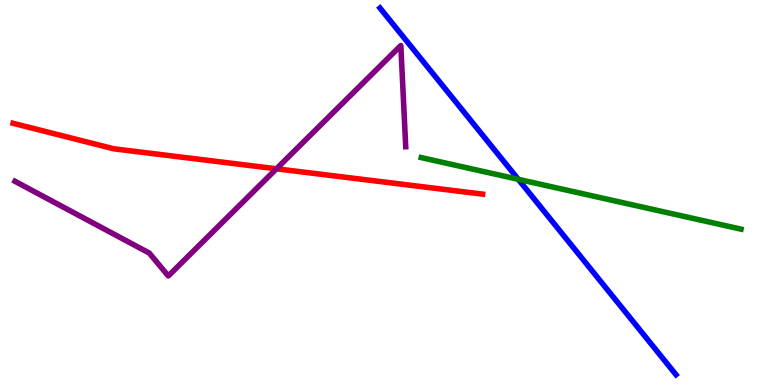[{'lines': ['blue', 'red'], 'intersections': []}, {'lines': ['green', 'red'], 'intersections': []}, {'lines': ['purple', 'red'], 'intersections': [{'x': 3.57, 'y': 5.62}]}, {'lines': ['blue', 'green'], 'intersections': [{'x': 6.69, 'y': 5.34}]}, {'lines': ['blue', 'purple'], 'intersections': []}, {'lines': ['green', 'purple'], 'intersections': []}]